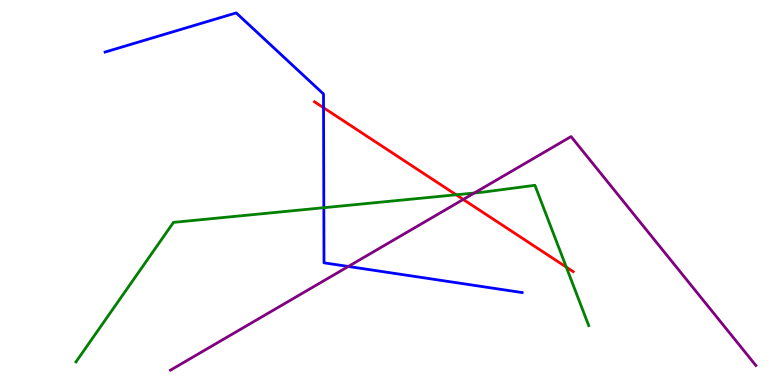[{'lines': ['blue', 'red'], 'intersections': [{'x': 4.17, 'y': 7.2}]}, {'lines': ['green', 'red'], 'intersections': [{'x': 5.89, 'y': 4.94}, {'x': 7.31, 'y': 3.06}]}, {'lines': ['purple', 'red'], 'intersections': [{'x': 5.98, 'y': 4.82}]}, {'lines': ['blue', 'green'], 'intersections': [{'x': 4.18, 'y': 4.61}]}, {'lines': ['blue', 'purple'], 'intersections': [{'x': 4.49, 'y': 3.08}]}, {'lines': ['green', 'purple'], 'intersections': [{'x': 6.12, 'y': 4.99}]}]